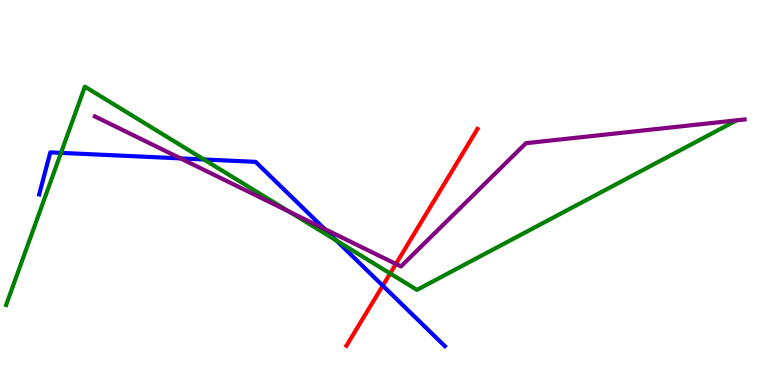[{'lines': ['blue', 'red'], 'intersections': [{'x': 4.94, 'y': 2.58}]}, {'lines': ['green', 'red'], 'intersections': [{'x': 5.03, 'y': 2.9}]}, {'lines': ['purple', 'red'], 'intersections': [{'x': 5.11, 'y': 3.14}]}, {'lines': ['blue', 'green'], 'intersections': [{'x': 0.787, 'y': 6.03}, {'x': 2.63, 'y': 5.86}, {'x': 4.34, 'y': 3.75}]}, {'lines': ['blue', 'purple'], 'intersections': [{'x': 2.33, 'y': 5.89}, {'x': 4.19, 'y': 4.05}]}, {'lines': ['green', 'purple'], 'intersections': [{'x': 3.73, 'y': 4.5}]}]